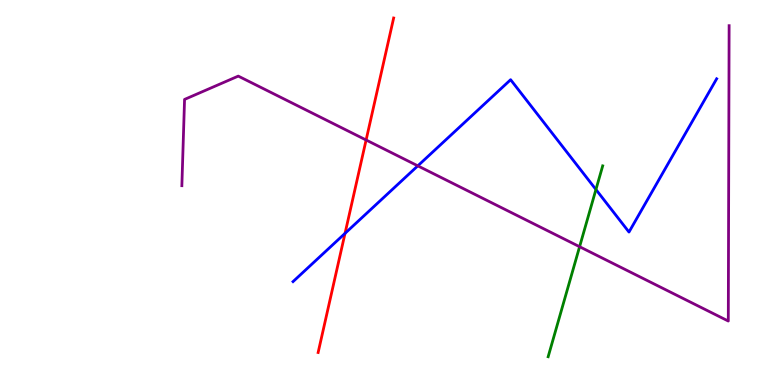[{'lines': ['blue', 'red'], 'intersections': [{'x': 4.45, 'y': 3.94}]}, {'lines': ['green', 'red'], 'intersections': []}, {'lines': ['purple', 'red'], 'intersections': [{'x': 4.72, 'y': 6.36}]}, {'lines': ['blue', 'green'], 'intersections': [{'x': 7.69, 'y': 5.08}]}, {'lines': ['blue', 'purple'], 'intersections': [{'x': 5.39, 'y': 5.69}]}, {'lines': ['green', 'purple'], 'intersections': [{'x': 7.48, 'y': 3.59}]}]